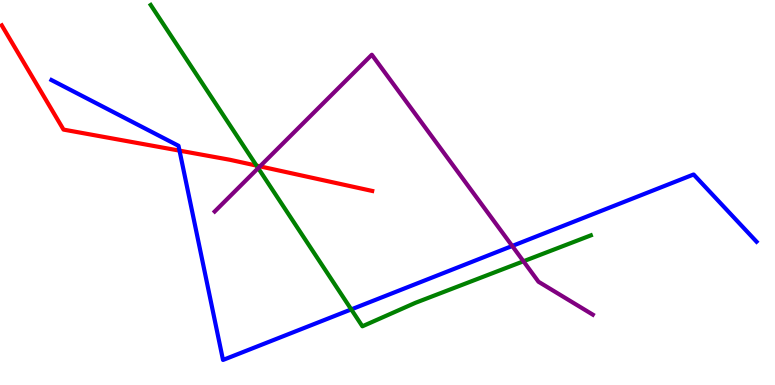[{'lines': ['blue', 'red'], 'intersections': [{'x': 2.32, 'y': 6.09}]}, {'lines': ['green', 'red'], 'intersections': [{'x': 3.31, 'y': 5.7}]}, {'lines': ['purple', 'red'], 'intersections': [{'x': 3.35, 'y': 5.68}]}, {'lines': ['blue', 'green'], 'intersections': [{'x': 4.53, 'y': 1.96}]}, {'lines': ['blue', 'purple'], 'intersections': [{'x': 6.61, 'y': 3.61}]}, {'lines': ['green', 'purple'], 'intersections': [{'x': 3.33, 'y': 5.63}, {'x': 6.75, 'y': 3.21}]}]